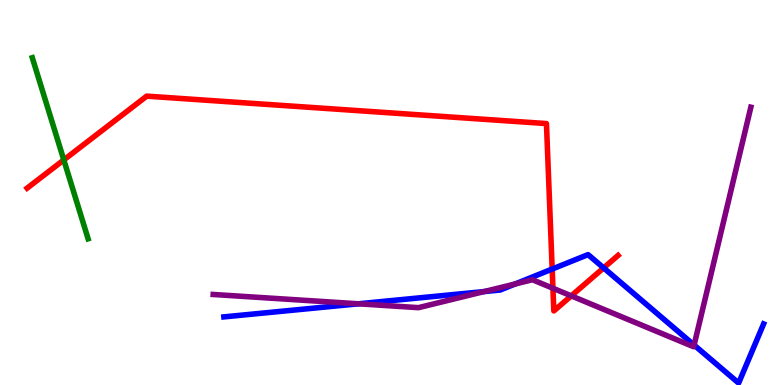[{'lines': ['blue', 'red'], 'intersections': [{'x': 7.12, 'y': 3.01}, {'x': 7.79, 'y': 3.04}]}, {'lines': ['green', 'red'], 'intersections': [{'x': 0.823, 'y': 5.85}]}, {'lines': ['purple', 'red'], 'intersections': [{'x': 7.13, 'y': 2.51}, {'x': 7.37, 'y': 2.32}]}, {'lines': ['blue', 'green'], 'intersections': []}, {'lines': ['blue', 'purple'], 'intersections': [{'x': 4.63, 'y': 2.11}, {'x': 6.25, 'y': 2.43}, {'x': 6.65, 'y': 2.62}, {'x': 8.96, 'y': 1.04}]}, {'lines': ['green', 'purple'], 'intersections': []}]